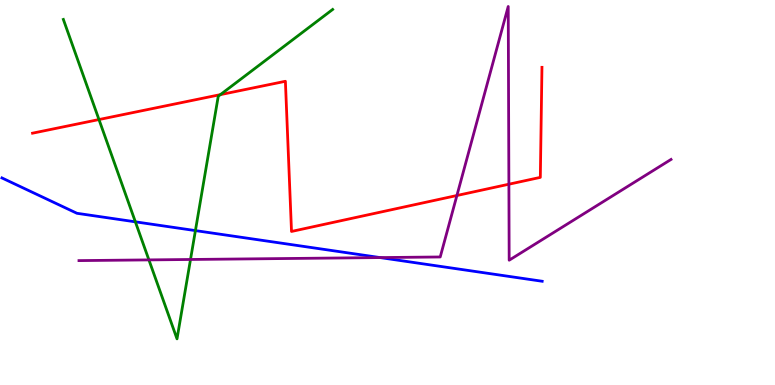[{'lines': ['blue', 'red'], 'intersections': []}, {'lines': ['green', 'red'], 'intersections': [{'x': 1.28, 'y': 6.89}, {'x': 2.84, 'y': 7.54}]}, {'lines': ['purple', 'red'], 'intersections': [{'x': 5.9, 'y': 4.92}, {'x': 6.57, 'y': 5.22}]}, {'lines': ['blue', 'green'], 'intersections': [{'x': 1.75, 'y': 4.24}, {'x': 2.52, 'y': 4.01}]}, {'lines': ['blue', 'purple'], 'intersections': [{'x': 4.9, 'y': 3.31}]}, {'lines': ['green', 'purple'], 'intersections': [{'x': 1.92, 'y': 3.25}, {'x': 2.46, 'y': 3.26}]}]